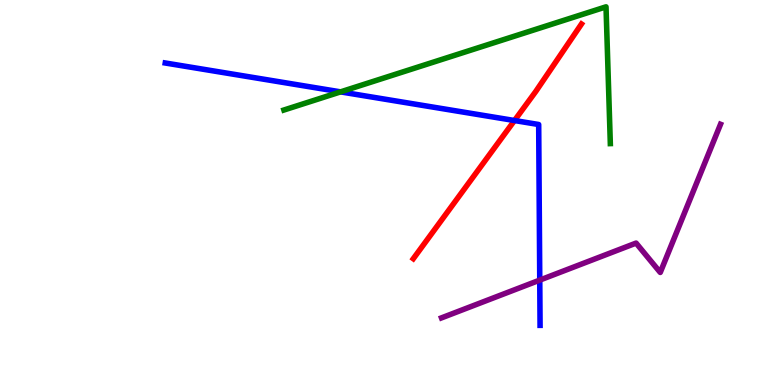[{'lines': ['blue', 'red'], 'intersections': [{'x': 6.64, 'y': 6.87}]}, {'lines': ['green', 'red'], 'intersections': []}, {'lines': ['purple', 'red'], 'intersections': []}, {'lines': ['blue', 'green'], 'intersections': [{'x': 4.39, 'y': 7.61}]}, {'lines': ['blue', 'purple'], 'intersections': [{'x': 6.96, 'y': 2.72}]}, {'lines': ['green', 'purple'], 'intersections': []}]